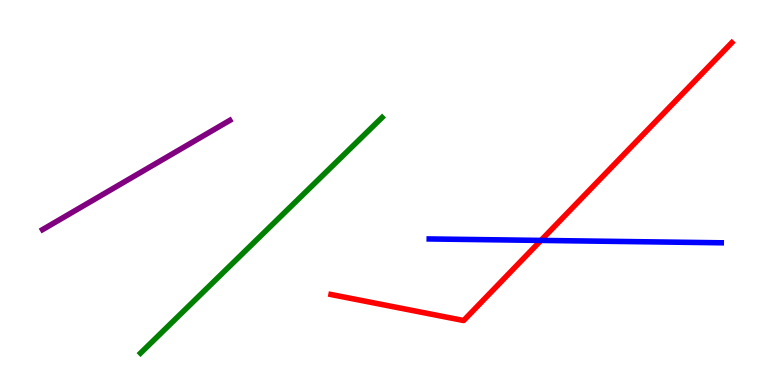[{'lines': ['blue', 'red'], 'intersections': [{'x': 6.98, 'y': 3.76}]}, {'lines': ['green', 'red'], 'intersections': []}, {'lines': ['purple', 'red'], 'intersections': []}, {'lines': ['blue', 'green'], 'intersections': []}, {'lines': ['blue', 'purple'], 'intersections': []}, {'lines': ['green', 'purple'], 'intersections': []}]